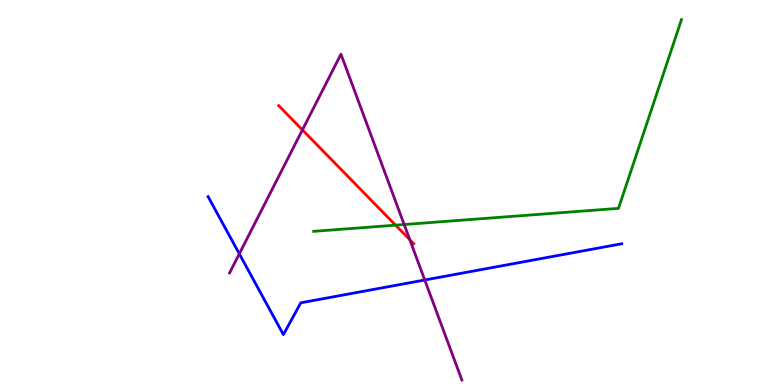[{'lines': ['blue', 'red'], 'intersections': []}, {'lines': ['green', 'red'], 'intersections': [{'x': 5.1, 'y': 4.15}]}, {'lines': ['purple', 'red'], 'intersections': [{'x': 3.9, 'y': 6.63}, {'x': 5.29, 'y': 3.77}]}, {'lines': ['blue', 'green'], 'intersections': []}, {'lines': ['blue', 'purple'], 'intersections': [{'x': 3.09, 'y': 3.41}, {'x': 5.48, 'y': 2.73}]}, {'lines': ['green', 'purple'], 'intersections': [{'x': 5.22, 'y': 4.17}]}]